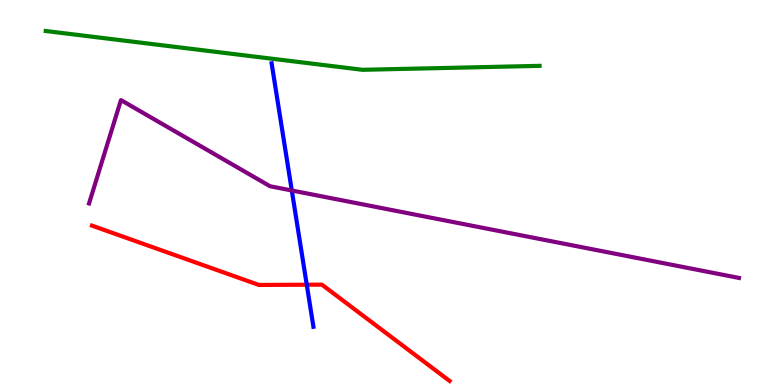[{'lines': ['blue', 'red'], 'intersections': [{'x': 3.96, 'y': 2.6}]}, {'lines': ['green', 'red'], 'intersections': []}, {'lines': ['purple', 'red'], 'intersections': []}, {'lines': ['blue', 'green'], 'intersections': []}, {'lines': ['blue', 'purple'], 'intersections': [{'x': 3.77, 'y': 5.05}]}, {'lines': ['green', 'purple'], 'intersections': []}]